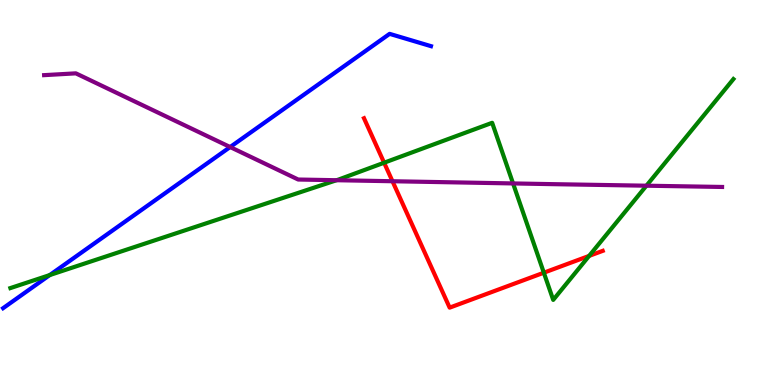[{'lines': ['blue', 'red'], 'intersections': []}, {'lines': ['green', 'red'], 'intersections': [{'x': 4.96, 'y': 5.77}, {'x': 7.02, 'y': 2.92}, {'x': 7.6, 'y': 3.35}]}, {'lines': ['purple', 'red'], 'intersections': [{'x': 5.06, 'y': 5.29}]}, {'lines': ['blue', 'green'], 'intersections': [{'x': 0.642, 'y': 2.86}]}, {'lines': ['blue', 'purple'], 'intersections': [{'x': 2.97, 'y': 6.18}]}, {'lines': ['green', 'purple'], 'intersections': [{'x': 4.34, 'y': 5.32}, {'x': 6.62, 'y': 5.24}, {'x': 8.34, 'y': 5.18}]}]